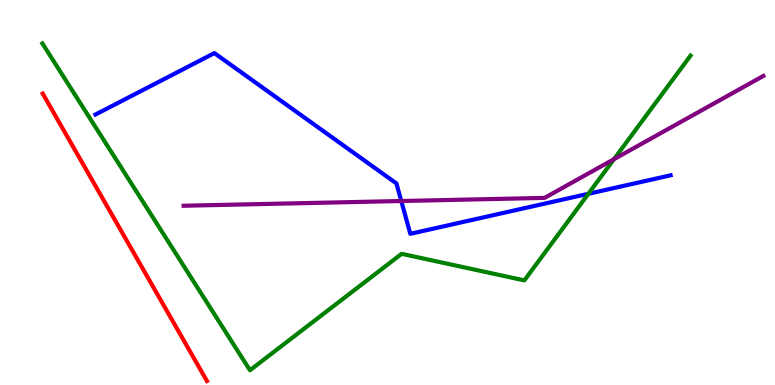[{'lines': ['blue', 'red'], 'intersections': []}, {'lines': ['green', 'red'], 'intersections': []}, {'lines': ['purple', 'red'], 'intersections': []}, {'lines': ['blue', 'green'], 'intersections': [{'x': 7.59, 'y': 4.97}]}, {'lines': ['blue', 'purple'], 'intersections': [{'x': 5.18, 'y': 4.78}]}, {'lines': ['green', 'purple'], 'intersections': [{'x': 7.92, 'y': 5.86}]}]